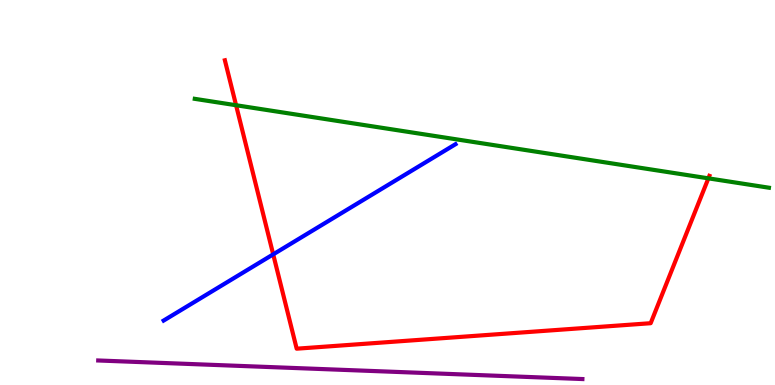[{'lines': ['blue', 'red'], 'intersections': [{'x': 3.53, 'y': 3.39}]}, {'lines': ['green', 'red'], 'intersections': [{'x': 3.05, 'y': 7.27}, {'x': 9.14, 'y': 5.37}]}, {'lines': ['purple', 'red'], 'intersections': []}, {'lines': ['blue', 'green'], 'intersections': []}, {'lines': ['blue', 'purple'], 'intersections': []}, {'lines': ['green', 'purple'], 'intersections': []}]